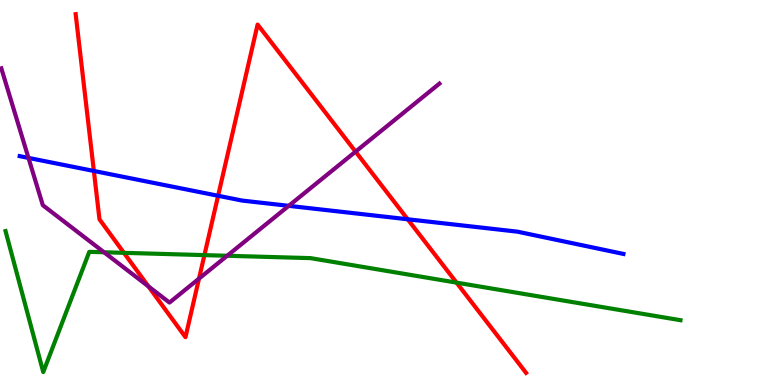[{'lines': ['blue', 'red'], 'intersections': [{'x': 1.21, 'y': 5.56}, {'x': 2.81, 'y': 4.91}, {'x': 5.26, 'y': 4.3}]}, {'lines': ['green', 'red'], 'intersections': [{'x': 1.6, 'y': 3.43}, {'x': 2.64, 'y': 3.37}, {'x': 5.89, 'y': 2.66}]}, {'lines': ['purple', 'red'], 'intersections': [{'x': 1.92, 'y': 2.56}, {'x': 2.57, 'y': 2.76}, {'x': 4.59, 'y': 6.06}]}, {'lines': ['blue', 'green'], 'intersections': []}, {'lines': ['blue', 'purple'], 'intersections': [{'x': 0.367, 'y': 5.9}, {'x': 3.73, 'y': 4.65}]}, {'lines': ['green', 'purple'], 'intersections': [{'x': 1.34, 'y': 3.45}, {'x': 2.93, 'y': 3.36}]}]